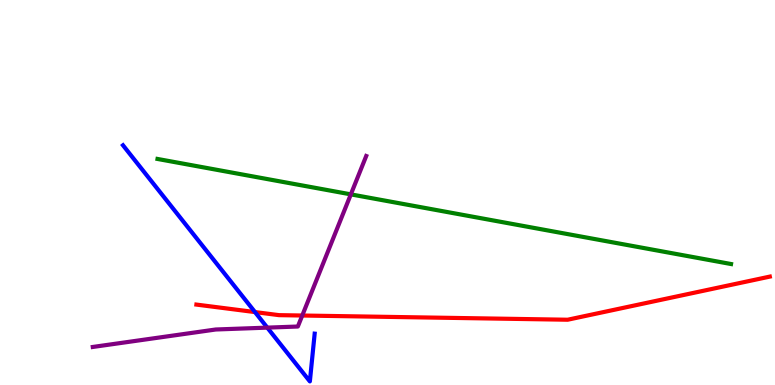[{'lines': ['blue', 'red'], 'intersections': [{'x': 3.29, 'y': 1.89}]}, {'lines': ['green', 'red'], 'intersections': []}, {'lines': ['purple', 'red'], 'intersections': [{'x': 3.9, 'y': 1.8}]}, {'lines': ['blue', 'green'], 'intersections': []}, {'lines': ['blue', 'purple'], 'intersections': [{'x': 3.45, 'y': 1.49}]}, {'lines': ['green', 'purple'], 'intersections': [{'x': 4.53, 'y': 4.95}]}]